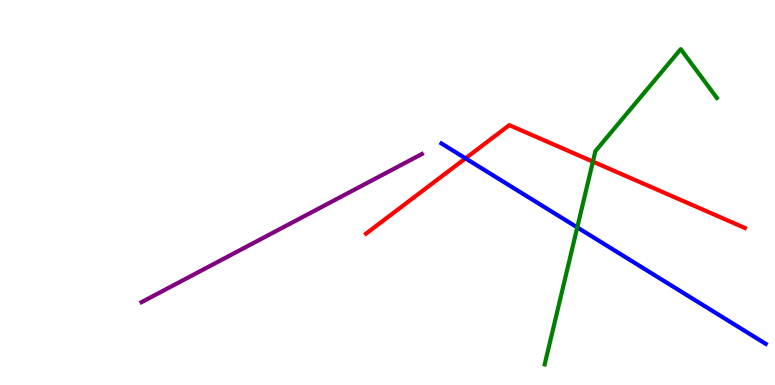[{'lines': ['blue', 'red'], 'intersections': [{'x': 6.01, 'y': 5.89}]}, {'lines': ['green', 'red'], 'intersections': [{'x': 7.65, 'y': 5.8}]}, {'lines': ['purple', 'red'], 'intersections': []}, {'lines': ['blue', 'green'], 'intersections': [{'x': 7.45, 'y': 4.09}]}, {'lines': ['blue', 'purple'], 'intersections': []}, {'lines': ['green', 'purple'], 'intersections': []}]